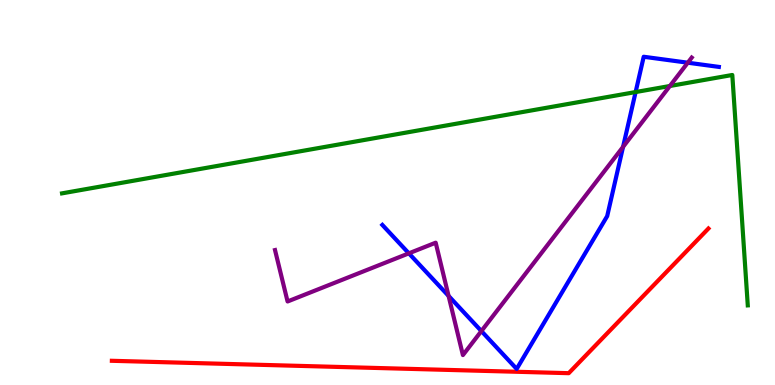[{'lines': ['blue', 'red'], 'intersections': []}, {'lines': ['green', 'red'], 'intersections': []}, {'lines': ['purple', 'red'], 'intersections': []}, {'lines': ['blue', 'green'], 'intersections': [{'x': 8.2, 'y': 7.61}]}, {'lines': ['blue', 'purple'], 'intersections': [{'x': 5.28, 'y': 3.42}, {'x': 5.79, 'y': 2.31}, {'x': 6.21, 'y': 1.4}, {'x': 8.04, 'y': 6.19}, {'x': 8.87, 'y': 8.37}]}, {'lines': ['green', 'purple'], 'intersections': [{'x': 8.64, 'y': 7.77}]}]